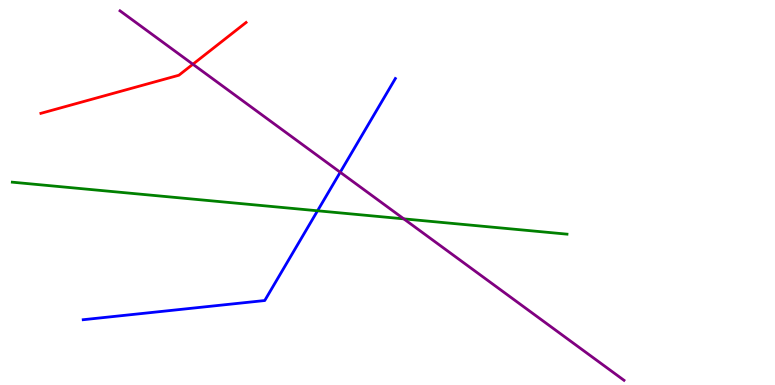[{'lines': ['blue', 'red'], 'intersections': []}, {'lines': ['green', 'red'], 'intersections': []}, {'lines': ['purple', 'red'], 'intersections': [{'x': 2.49, 'y': 8.33}]}, {'lines': ['blue', 'green'], 'intersections': [{'x': 4.1, 'y': 4.53}]}, {'lines': ['blue', 'purple'], 'intersections': [{'x': 4.39, 'y': 5.53}]}, {'lines': ['green', 'purple'], 'intersections': [{'x': 5.21, 'y': 4.32}]}]